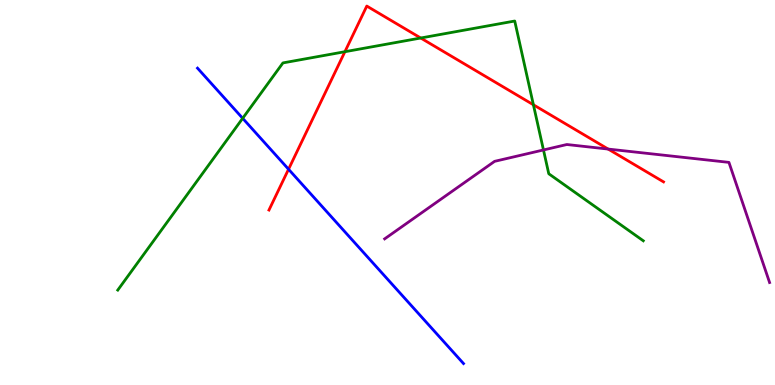[{'lines': ['blue', 'red'], 'intersections': [{'x': 3.72, 'y': 5.6}]}, {'lines': ['green', 'red'], 'intersections': [{'x': 4.45, 'y': 8.66}, {'x': 5.43, 'y': 9.01}, {'x': 6.88, 'y': 7.28}]}, {'lines': ['purple', 'red'], 'intersections': [{'x': 7.85, 'y': 6.13}]}, {'lines': ['blue', 'green'], 'intersections': [{'x': 3.13, 'y': 6.93}]}, {'lines': ['blue', 'purple'], 'intersections': []}, {'lines': ['green', 'purple'], 'intersections': [{'x': 7.01, 'y': 6.1}]}]